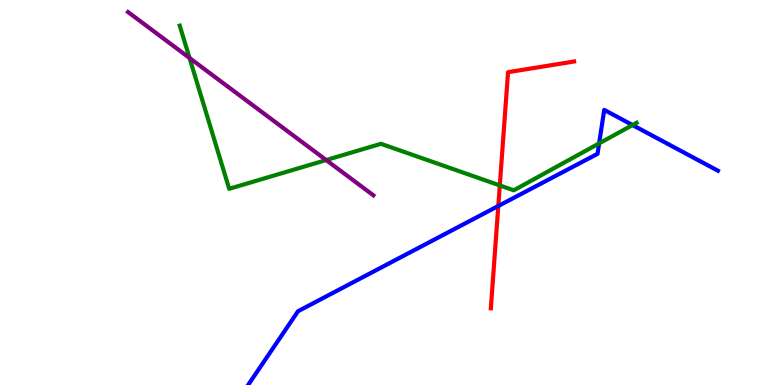[{'lines': ['blue', 'red'], 'intersections': [{'x': 6.43, 'y': 4.65}]}, {'lines': ['green', 'red'], 'intersections': [{'x': 6.45, 'y': 5.18}]}, {'lines': ['purple', 'red'], 'intersections': []}, {'lines': ['blue', 'green'], 'intersections': [{'x': 7.73, 'y': 6.28}, {'x': 8.16, 'y': 6.75}]}, {'lines': ['blue', 'purple'], 'intersections': []}, {'lines': ['green', 'purple'], 'intersections': [{'x': 2.45, 'y': 8.49}, {'x': 4.21, 'y': 5.84}]}]